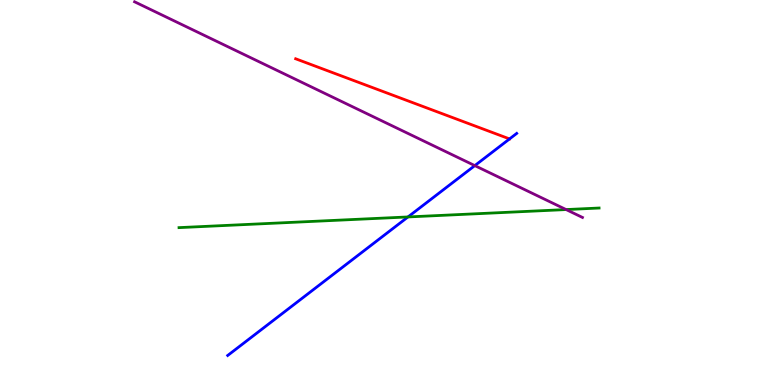[{'lines': ['blue', 'red'], 'intersections': []}, {'lines': ['green', 'red'], 'intersections': []}, {'lines': ['purple', 'red'], 'intersections': []}, {'lines': ['blue', 'green'], 'intersections': [{'x': 5.26, 'y': 4.37}]}, {'lines': ['blue', 'purple'], 'intersections': [{'x': 6.13, 'y': 5.7}]}, {'lines': ['green', 'purple'], 'intersections': [{'x': 7.3, 'y': 4.56}]}]